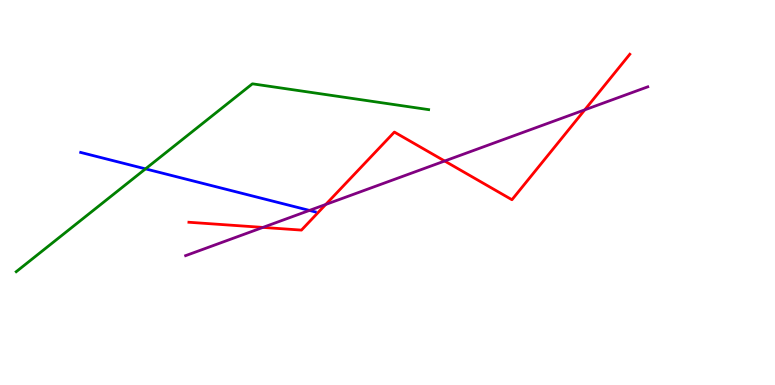[{'lines': ['blue', 'red'], 'intersections': []}, {'lines': ['green', 'red'], 'intersections': []}, {'lines': ['purple', 'red'], 'intersections': [{'x': 3.39, 'y': 4.09}, {'x': 4.2, 'y': 4.69}, {'x': 5.74, 'y': 5.82}, {'x': 7.55, 'y': 7.15}]}, {'lines': ['blue', 'green'], 'intersections': [{'x': 1.88, 'y': 5.61}]}, {'lines': ['blue', 'purple'], 'intersections': [{'x': 3.99, 'y': 4.53}]}, {'lines': ['green', 'purple'], 'intersections': []}]